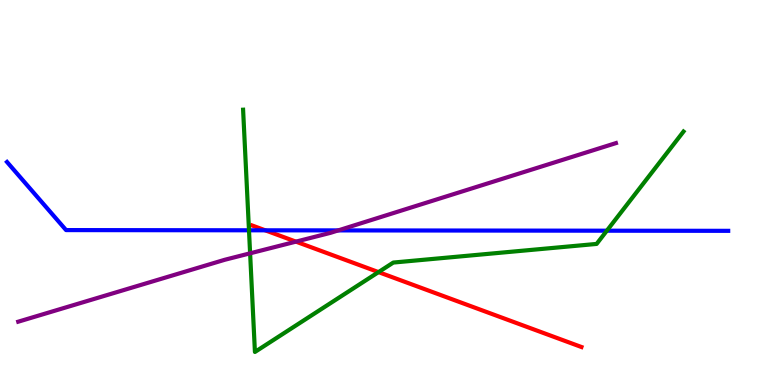[{'lines': ['blue', 'red'], 'intersections': [{'x': 3.42, 'y': 4.02}]}, {'lines': ['green', 'red'], 'intersections': [{'x': 4.88, 'y': 2.93}]}, {'lines': ['purple', 'red'], 'intersections': [{'x': 3.82, 'y': 3.72}]}, {'lines': ['blue', 'green'], 'intersections': [{'x': 3.21, 'y': 4.02}, {'x': 7.83, 'y': 4.01}]}, {'lines': ['blue', 'purple'], 'intersections': [{'x': 4.36, 'y': 4.02}]}, {'lines': ['green', 'purple'], 'intersections': [{'x': 3.23, 'y': 3.42}]}]